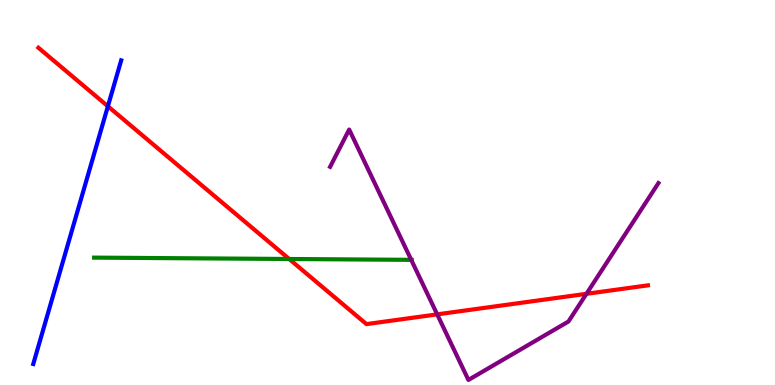[{'lines': ['blue', 'red'], 'intersections': [{'x': 1.39, 'y': 7.24}]}, {'lines': ['green', 'red'], 'intersections': [{'x': 3.73, 'y': 3.27}]}, {'lines': ['purple', 'red'], 'intersections': [{'x': 5.64, 'y': 1.83}, {'x': 7.57, 'y': 2.37}]}, {'lines': ['blue', 'green'], 'intersections': []}, {'lines': ['blue', 'purple'], 'intersections': []}, {'lines': ['green', 'purple'], 'intersections': [{'x': 5.31, 'y': 3.25}]}]